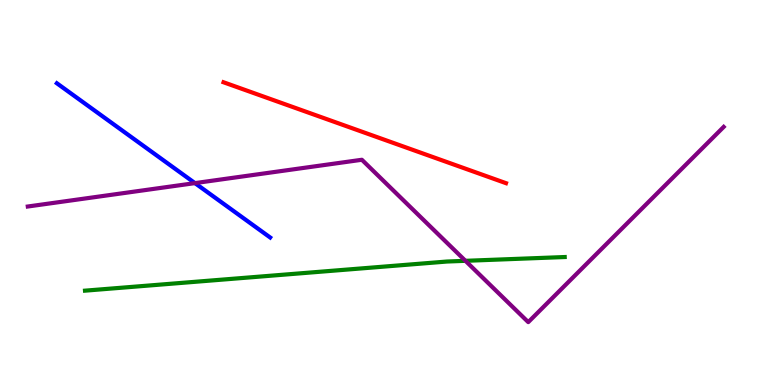[{'lines': ['blue', 'red'], 'intersections': []}, {'lines': ['green', 'red'], 'intersections': []}, {'lines': ['purple', 'red'], 'intersections': []}, {'lines': ['blue', 'green'], 'intersections': []}, {'lines': ['blue', 'purple'], 'intersections': [{'x': 2.52, 'y': 5.24}]}, {'lines': ['green', 'purple'], 'intersections': [{'x': 6.01, 'y': 3.23}]}]